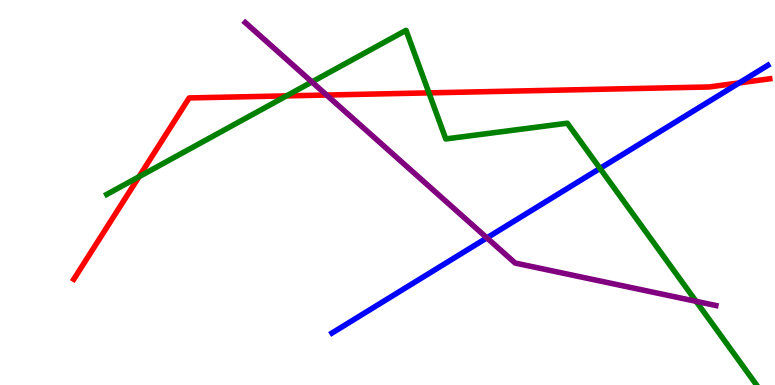[{'lines': ['blue', 'red'], 'intersections': [{'x': 9.54, 'y': 7.85}]}, {'lines': ['green', 'red'], 'intersections': [{'x': 1.79, 'y': 5.41}, {'x': 3.7, 'y': 7.51}, {'x': 5.53, 'y': 7.59}]}, {'lines': ['purple', 'red'], 'intersections': [{'x': 4.21, 'y': 7.53}]}, {'lines': ['blue', 'green'], 'intersections': [{'x': 7.74, 'y': 5.63}]}, {'lines': ['blue', 'purple'], 'intersections': [{'x': 6.28, 'y': 3.82}]}, {'lines': ['green', 'purple'], 'intersections': [{'x': 4.02, 'y': 7.87}, {'x': 8.98, 'y': 2.17}]}]